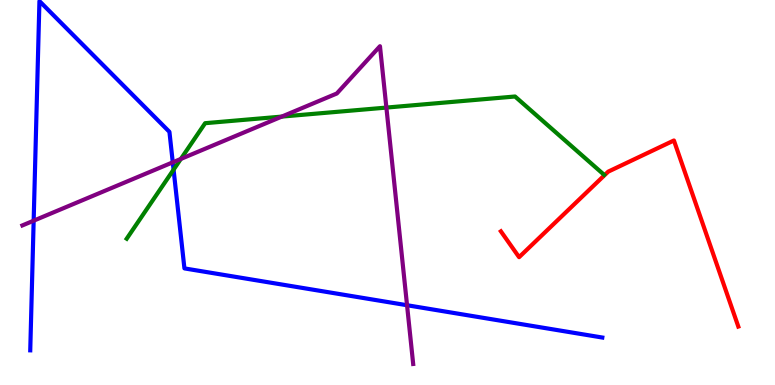[{'lines': ['blue', 'red'], 'intersections': []}, {'lines': ['green', 'red'], 'intersections': []}, {'lines': ['purple', 'red'], 'intersections': []}, {'lines': ['blue', 'green'], 'intersections': [{'x': 2.24, 'y': 5.59}]}, {'lines': ['blue', 'purple'], 'intersections': [{'x': 0.434, 'y': 4.27}, {'x': 2.23, 'y': 5.78}, {'x': 5.25, 'y': 2.07}]}, {'lines': ['green', 'purple'], 'intersections': [{'x': 2.33, 'y': 5.87}, {'x': 3.64, 'y': 6.97}, {'x': 4.99, 'y': 7.21}]}]